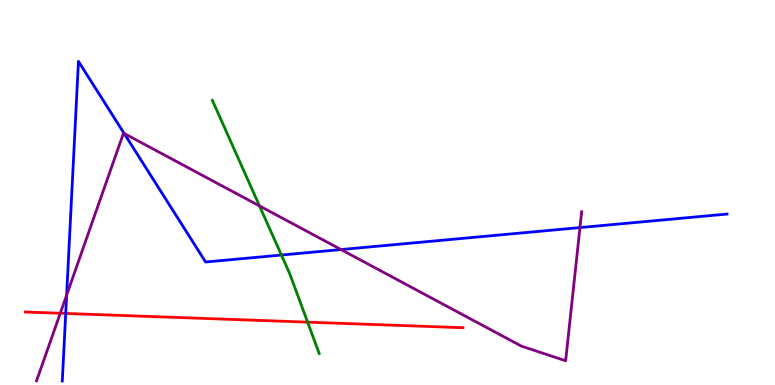[{'lines': ['blue', 'red'], 'intersections': [{'x': 0.848, 'y': 1.86}]}, {'lines': ['green', 'red'], 'intersections': [{'x': 3.97, 'y': 1.63}]}, {'lines': ['purple', 'red'], 'intersections': [{'x': 0.778, 'y': 1.86}]}, {'lines': ['blue', 'green'], 'intersections': [{'x': 3.63, 'y': 3.38}]}, {'lines': ['blue', 'purple'], 'intersections': [{'x': 0.86, 'y': 2.33}, {'x': 1.6, 'y': 6.53}, {'x': 4.4, 'y': 3.52}, {'x': 7.48, 'y': 4.09}]}, {'lines': ['green', 'purple'], 'intersections': [{'x': 3.35, 'y': 4.65}]}]